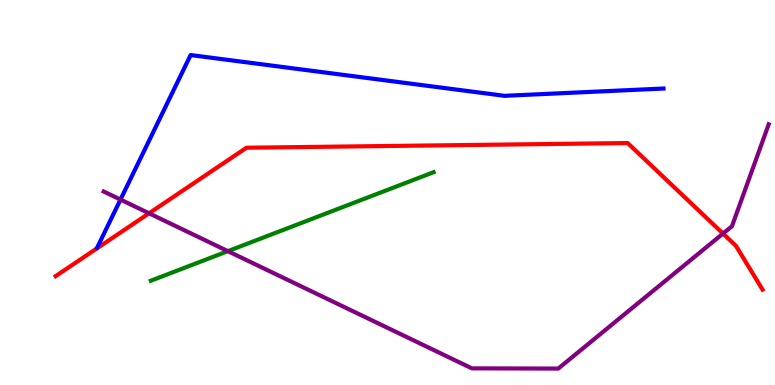[{'lines': ['blue', 'red'], 'intersections': []}, {'lines': ['green', 'red'], 'intersections': []}, {'lines': ['purple', 'red'], 'intersections': [{'x': 1.92, 'y': 4.46}, {'x': 9.33, 'y': 3.93}]}, {'lines': ['blue', 'green'], 'intersections': []}, {'lines': ['blue', 'purple'], 'intersections': [{'x': 1.55, 'y': 4.82}]}, {'lines': ['green', 'purple'], 'intersections': [{'x': 2.94, 'y': 3.48}]}]